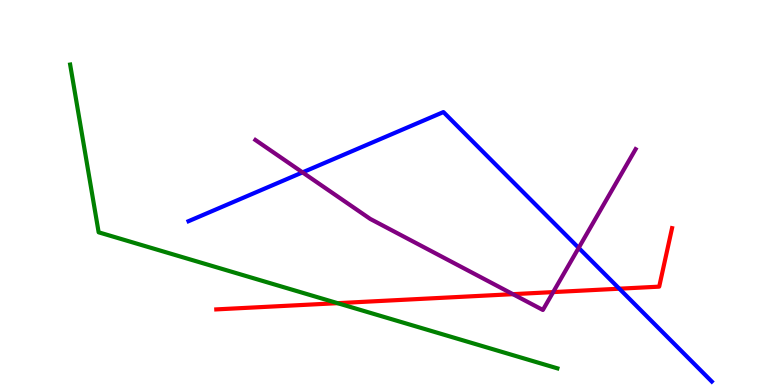[{'lines': ['blue', 'red'], 'intersections': [{'x': 7.99, 'y': 2.5}]}, {'lines': ['green', 'red'], 'intersections': [{'x': 4.36, 'y': 2.13}]}, {'lines': ['purple', 'red'], 'intersections': [{'x': 6.62, 'y': 2.36}, {'x': 7.14, 'y': 2.41}]}, {'lines': ['blue', 'green'], 'intersections': []}, {'lines': ['blue', 'purple'], 'intersections': [{'x': 3.9, 'y': 5.52}, {'x': 7.47, 'y': 3.56}]}, {'lines': ['green', 'purple'], 'intersections': []}]